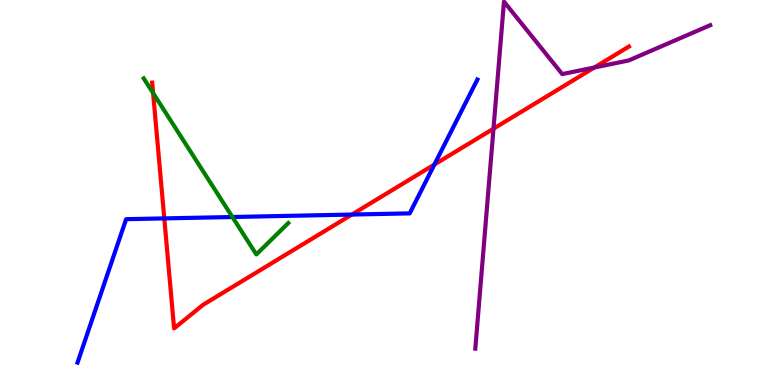[{'lines': ['blue', 'red'], 'intersections': [{'x': 2.12, 'y': 4.33}, {'x': 4.54, 'y': 4.43}, {'x': 5.61, 'y': 5.73}]}, {'lines': ['green', 'red'], 'intersections': [{'x': 1.98, 'y': 7.58}]}, {'lines': ['purple', 'red'], 'intersections': [{'x': 6.37, 'y': 6.66}, {'x': 7.67, 'y': 8.25}]}, {'lines': ['blue', 'green'], 'intersections': [{'x': 3.0, 'y': 4.36}]}, {'lines': ['blue', 'purple'], 'intersections': []}, {'lines': ['green', 'purple'], 'intersections': []}]